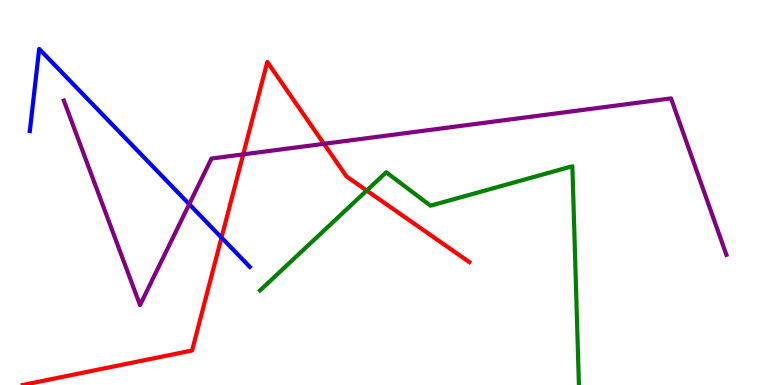[{'lines': ['blue', 'red'], 'intersections': [{'x': 2.86, 'y': 3.83}]}, {'lines': ['green', 'red'], 'intersections': [{'x': 4.73, 'y': 5.05}]}, {'lines': ['purple', 'red'], 'intersections': [{'x': 3.14, 'y': 5.99}, {'x': 4.18, 'y': 6.26}]}, {'lines': ['blue', 'green'], 'intersections': []}, {'lines': ['blue', 'purple'], 'intersections': [{'x': 2.44, 'y': 4.7}]}, {'lines': ['green', 'purple'], 'intersections': []}]